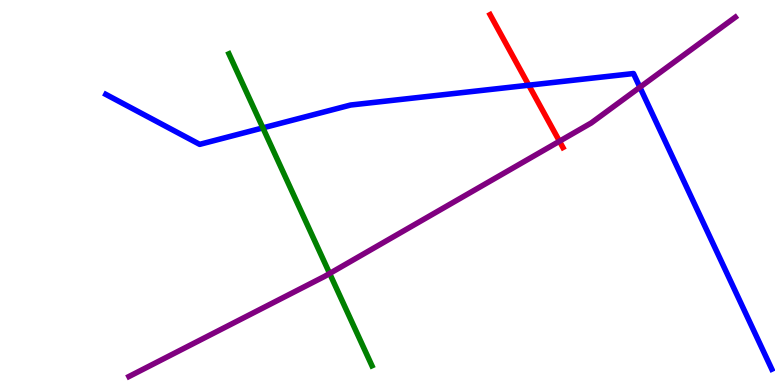[{'lines': ['blue', 'red'], 'intersections': [{'x': 6.82, 'y': 7.79}]}, {'lines': ['green', 'red'], 'intersections': []}, {'lines': ['purple', 'red'], 'intersections': [{'x': 7.22, 'y': 6.33}]}, {'lines': ['blue', 'green'], 'intersections': [{'x': 3.39, 'y': 6.68}]}, {'lines': ['blue', 'purple'], 'intersections': [{'x': 8.26, 'y': 7.73}]}, {'lines': ['green', 'purple'], 'intersections': [{'x': 4.25, 'y': 2.9}]}]